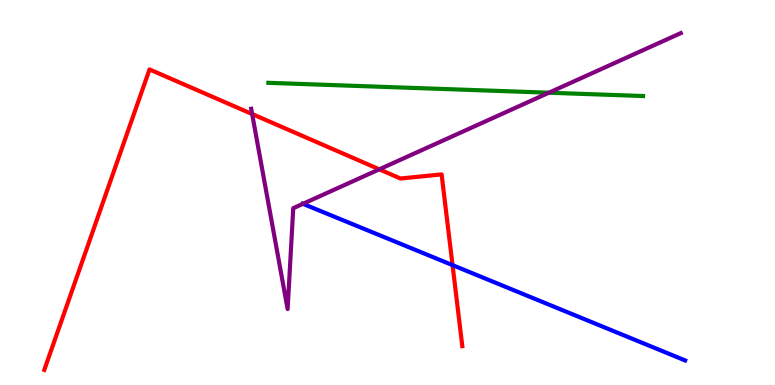[{'lines': ['blue', 'red'], 'intersections': [{'x': 5.84, 'y': 3.11}]}, {'lines': ['green', 'red'], 'intersections': []}, {'lines': ['purple', 'red'], 'intersections': [{'x': 3.25, 'y': 7.04}, {'x': 4.89, 'y': 5.6}]}, {'lines': ['blue', 'green'], 'intersections': []}, {'lines': ['blue', 'purple'], 'intersections': [{'x': 3.91, 'y': 4.71}]}, {'lines': ['green', 'purple'], 'intersections': [{'x': 7.08, 'y': 7.59}]}]